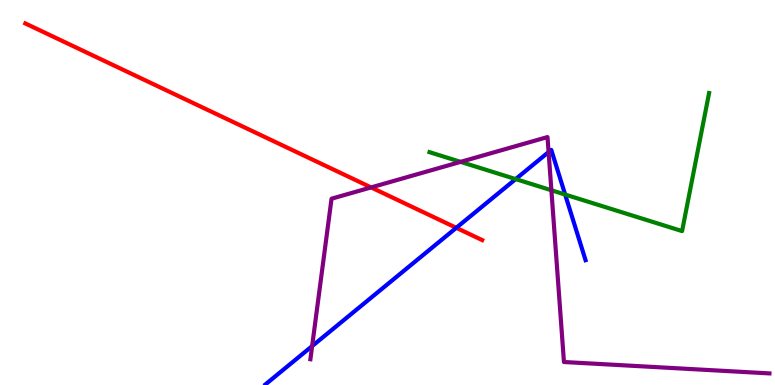[{'lines': ['blue', 'red'], 'intersections': [{'x': 5.89, 'y': 4.08}]}, {'lines': ['green', 'red'], 'intersections': []}, {'lines': ['purple', 'red'], 'intersections': [{'x': 4.79, 'y': 5.13}]}, {'lines': ['blue', 'green'], 'intersections': [{'x': 6.65, 'y': 5.35}, {'x': 7.29, 'y': 4.95}]}, {'lines': ['blue', 'purple'], 'intersections': [{'x': 4.03, 'y': 1.01}, {'x': 7.08, 'y': 6.05}]}, {'lines': ['green', 'purple'], 'intersections': [{'x': 5.94, 'y': 5.8}, {'x': 7.11, 'y': 5.06}]}]